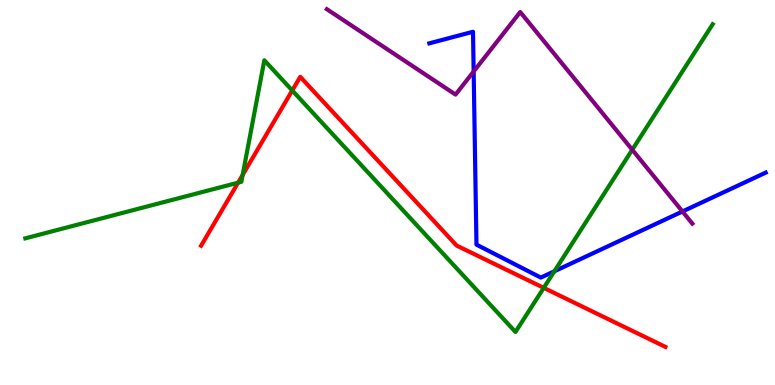[{'lines': ['blue', 'red'], 'intersections': []}, {'lines': ['green', 'red'], 'intersections': [{'x': 3.07, 'y': 5.26}, {'x': 3.13, 'y': 5.46}, {'x': 3.77, 'y': 7.65}, {'x': 7.02, 'y': 2.52}]}, {'lines': ['purple', 'red'], 'intersections': []}, {'lines': ['blue', 'green'], 'intersections': [{'x': 7.15, 'y': 2.95}]}, {'lines': ['blue', 'purple'], 'intersections': [{'x': 6.11, 'y': 8.14}, {'x': 8.81, 'y': 4.51}]}, {'lines': ['green', 'purple'], 'intersections': [{'x': 8.16, 'y': 6.11}]}]